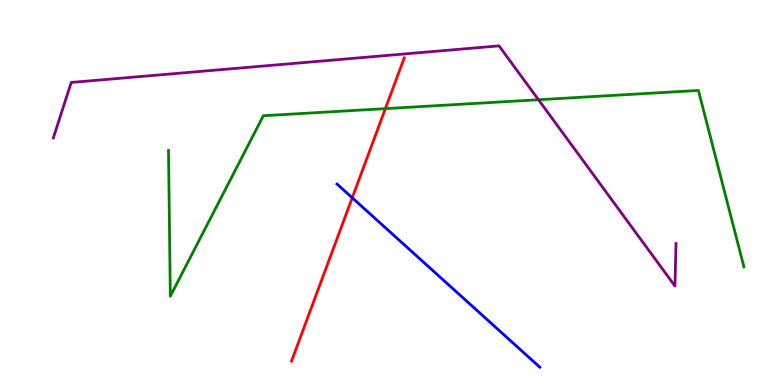[{'lines': ['blue', 'red'], 'intersections': [{'x': 4.55, 'y': 4.86}]}, {'lines': ['green', 'red'], 'intersections': [{'x': 4.97, 'y': 7.18}]}, {'lines': ['purple', 'red'], 'intersections': []}, {'lines': ['blue', 'green'], 'intersections': []}, {'lines': ['blue', 'purple'], 'intersections': []}, {'lines': ['green', 'purple'], 'intersections': [{'x': 6.95, 'y': 7.41}]}]